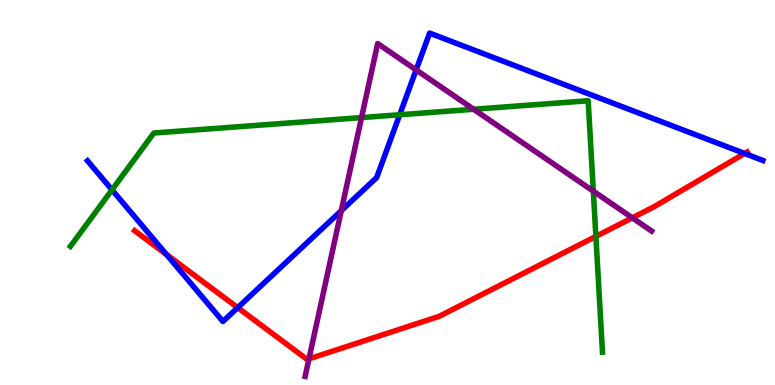[{'lines': ['blue', 'red'], 'intersections': [{'x': 2.15, 'y': 3.39}, {'x': 3.07, 'y': 2.01}, {'x': 9.61, 'y': 6.01}]}, {'lines': ['green', 'red'], 'intersections': [{'x': 7.69, 'y': 3.86}]}, {'lines': ['purple', 'red'], 'intersections': [{'x': 3.99, 'y': 0.678}, {'x': 8.16, 'y': 4.34}]}, {'lines': ['blue', 'green'], 'intersections': [{'x': 1.45, 'y': 5.07}, {'x': 5.16, 'y': 7.02}]}, {'lines': ['blue', 'purple'], 'intersections': [{'x': 4.4, 'y': 4.53}, {'x': 5.37, 'y': 8.18}]}, {'lines': ['green', 'purple'], 'intersections': [{'x': 4.67, 'y': 6.95}, {'x': 6.11, 'y': 7.16}, {'x': 7.66, 'y': 5.03}]}]